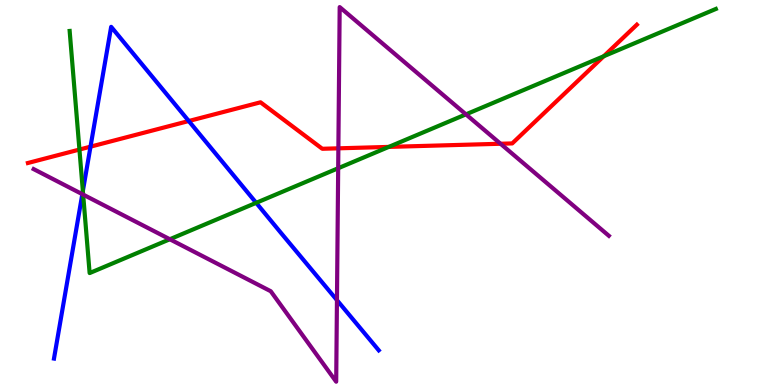[{'lines': ['blue', 'red'], 'intersections': [{'x': 1.17, 'y': 6.19}, {'x': 2.44, 'y': 6.86}]}, {'lines': ['green', 'red'], 'intersections': [{'x': 1.02, 'y': 6.12}, {'x': 5.02, 'y': 6.18}, {'x': 7.79, 'y': 8.54}]}, {'lines': ['purple', 'red'], 'intersections': [{'x': 4.37, 'y': 6.15}, {'x': 6.46, 'y': 6.27}]}, {'lines': ['blue', 'green'], 'intersections': [{'x': 1.07, 'y': 5.04}, {'x': 3.31, 'y': 4.73}]}, {'lines': ['blue', 'purple'], 'intersections': [{'x': 1.06, 'y': 4.96}, {'x': 4.35, 'y': 2.2}]}, {'lines': ['green', 'purple'], 'intersections': [{'x': 1.07, 'y': 4.95}, {'x': 2.19, 'y': 3.79}, {'x': 4.36, 'y': 5.63}, {'x': 6.01, 'y': 7.03}]}]